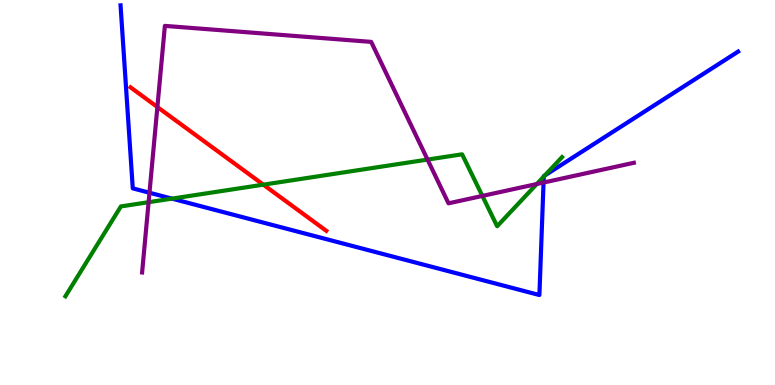[{'lines': ['blue', 'red'], 'intersections': []}, {'lines': ['green', 'red'], 'intersections': [{'x': 3.4, 'y': 5.2}]}, {'lines': ['purple', 'red'], 'intersections': [{'x': 2.03, 'y': 7.22}]}, {'lines': ['blue', 'green'], 'intersections': [{'x': 2.22, 'y': 4.84}, {'x': 7.02, 'y': 5.41}, {'x': 7.03, 'y': 5.44}]}, {'lines': ['blue', 'purple'], 'intersections': [{'x': 1.93, 'y': 4.99}, {'x': 7.01, 'y': 5.26}]}, {'lines': ['green', 'purple'], 'intersections': [{'x': 1.92, 'y': 4.75}, {'x': 5.52, 'y': 5.85}, {'x': 6.22, 'y': 4.91}, {'x': 6.93, 'y': 5.22}]}]